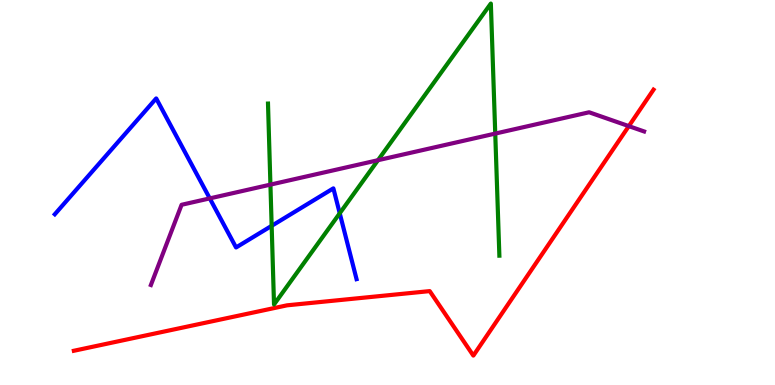[{'lines': ['blue', 'red'], 'intersections': []}, {'lines': ['green', 'red'], 'intersections': []}, {'lines': ['purple', 'red'], 'intersections': [{'x': 8.11, 'y': 6.72}]}, {'lines': ['blue', 'green'], 'intersections': [{'x': 3.51, 'y': 4.13}, {'x': 4.38, 'y': 4.46}]}, {'lines': ['blue', 'purple'], 'intersections': [{'x': 2.71, 'y': 4.85}]}, {'lines': ['green', 'purple'], 'intersections': [{'x': 3.49, 'y': 5.2}, {'x': 4.88, 'y': 5.84}, {'x': 6.39, 'y': 6.53}]}]